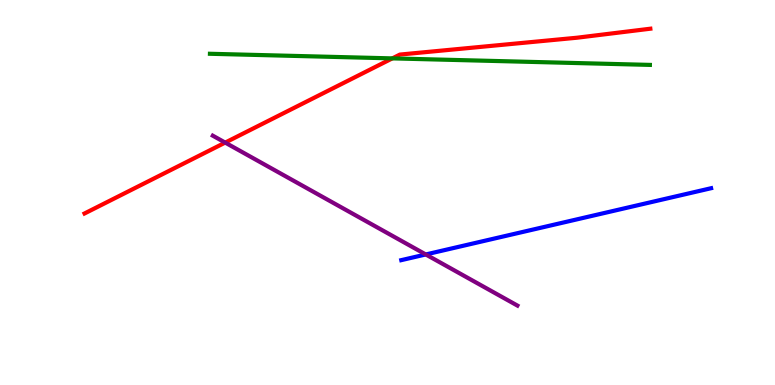[{'lines': ['blue', 'red'], 'intersections': []}, {'lines': ['green', 'red'], 'intersections': [{'x': 5.06, 'y': 8.48}]}, {'lines': ['purple', 'red'], 'intersections': [{'x': 2.91, 'y': 6.3}]}, {'lines': ['blue', 'green'], 'intersections': []}, {'lines': ['blue', 'purple'], 'intersections': [{'x': 5.49, 'y': 3.39}]}, {'lines': ['green', 'purple'], 'intersections': []}]